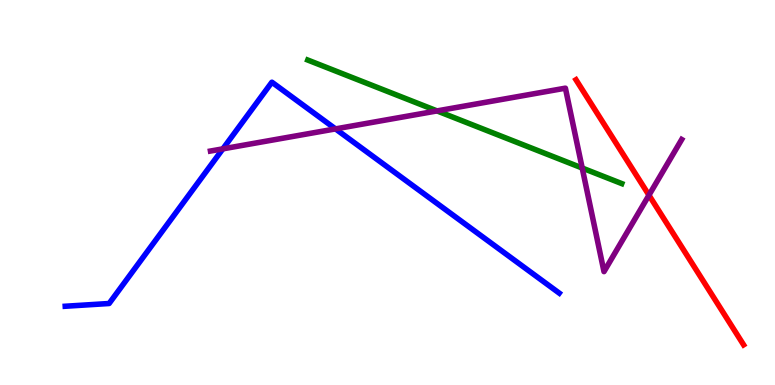[{'lines': ['blue', 'red'], 'intersections': []}, {'lines': ['green', 'red'], 'intersections': []}, {'lines': ['purple', 'red'], 'intersections': [{'x': 8.37, 'y': 4.93}]}, {'lines': ['blue', 'green'], 'intersections': []}, {'lines': ['blue', 'purple'], 'intersections': [{'x': 2.88, 'y': 6.13}, {'x': 4.33, 'y': 6.65}]}, {'lines': ['green', 'purple'], 'intersections': [{'x': 5.64, 'y': 7.12}, {'x': 7.51, 'y': 5.64}]}]